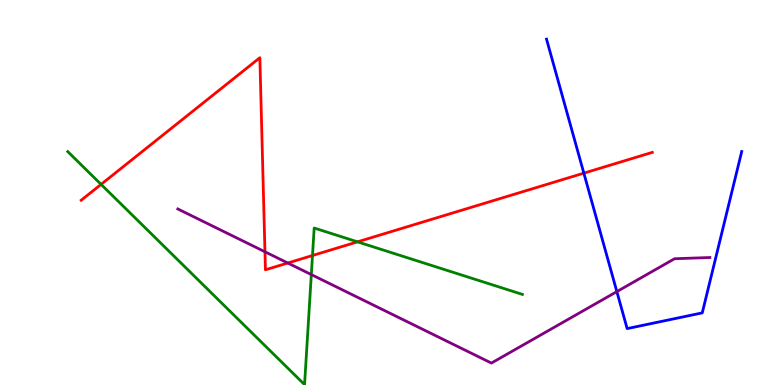[{'lines': ['blue', 'red'], 'intersections': [{'x': 7.53, 'y': 5.5}]}, {'lines': ['green', 'red'], 'intersections': [{'x': 1.3, 'y': 5.21}, {'x': 4.03, 'y': 3.36}, {'x': 4.61, 'y': 3.72}]}, {'lines': ['purple', 'red'], 'intersections': [{'x': 3.42, 'y': 3.46}, {'x': 3.71, 'y': 3.17}]}, {'lines': ['blue', 'green'], 'intersections': []}, {'lines': ['blue', 'purple'], 'intersections': [{'x': 7.96, 'y': 2.43}]}, {'lines': ['green', 'purple'], 'intersections': [{'x': 4.02, 'y': 2.87}]}]